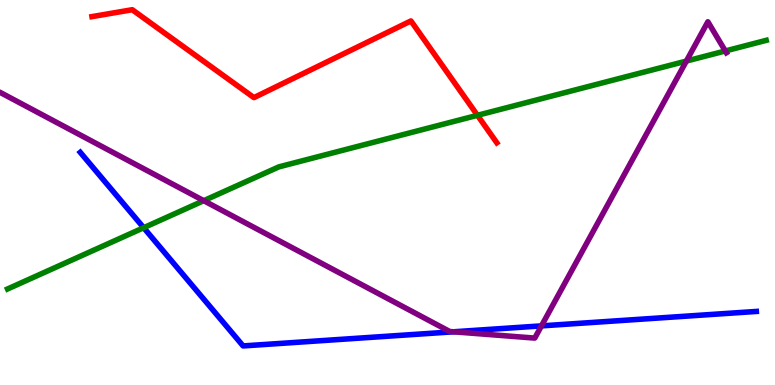[{'lines': ['blue', 'red'], 'intersections': []}, {'lines': ['green', 'red'], 'intersections': [{'x': 6.16, 'y': 7.0}]}, {'lines': ['purple', 'red'], 'intersections': []}, {'lines': ['blue', 'green'], 'intersections': [{'x': 1.85, 'y': 4.09}]}, {'lines': ['blue', 'purple'], 'intersections': [{'x': 5.85, 'y': 1.38}, {'x': 6.99, 'y': 1.54}]}, {'lines': ['green', 'purple'], 'intersections': [{'x': 2.63, 'y': 4.79}, {'x': 8.86, 'y': 8.41}, {'x': 9.36, 'y': 8.68}]}]